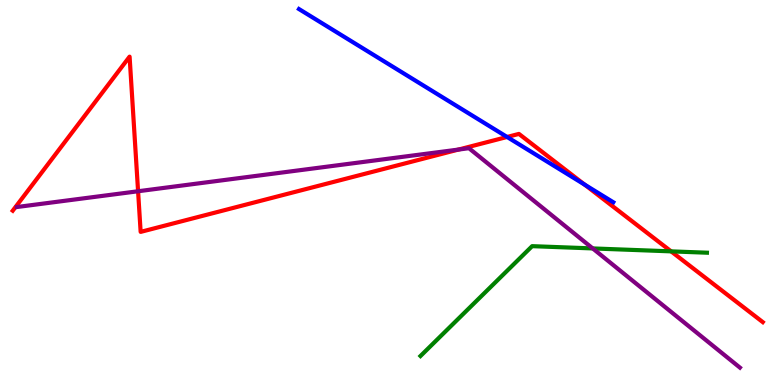[{'lines': ['blue', 'red'], 'intersections': [{'x': 6.54, 'y': 6.44}, {'x': 7.54, 'y': 5.2}]}, {'lines': ['green', 'red'], 'intersections': [{'x': 8.66, 'y': 3.47}]}, {'lines': ['purple', 'red'], 'intersections': [{'x': 1.78, 'y': 5.03}, {'x': 5.92, 'y': 6.12}]}, {'lines': ['blue', 'green'], 'intersections': []}, {'lines': ['blue', 'purple'], 'intersections': []}, {'lines': ['green', 'purple'], 'intersections': [{'x': 7.65, 'y': 3.55}]}]